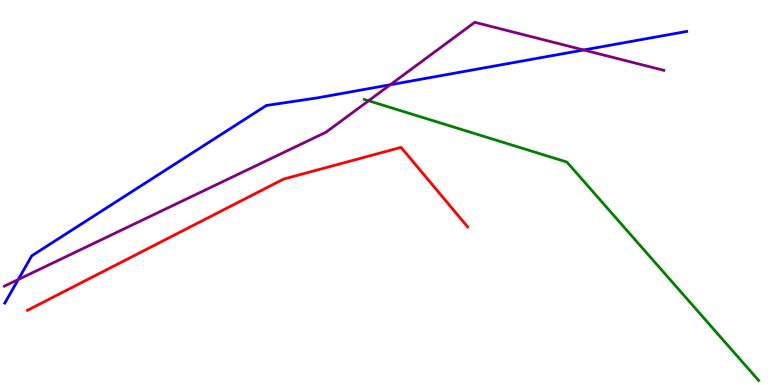[{'lines': ['blue', 'red'], 'intersections': []}, {'lines': ['green', 'red'], 'intersections': []}, {'lines': ['purple', 'red'], 'intersections': []}, {'lines': ['blue', 'green'], 'intersections': []}, {'lines': ['blue', 'purple'], 'intersections': [{'x': 0.235, 'y': 2.74}, {'x': 5.04, 'y': 7.8}, {'x': 7.53, 'y': 8.7}]}, {'lines': ['green', 'purple'], 'intersections': [{'x': 4.76, 'y': 7.38}]}]